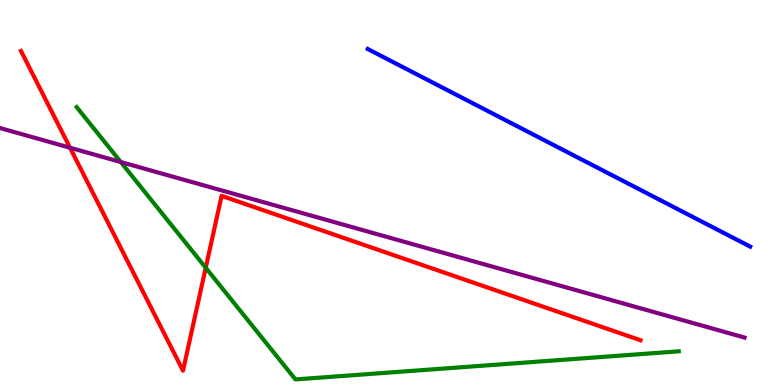[{'lines': ['blue', 'red'], 'intersections': []}, {'lines': ['green', 'red'], 'intersections': [{'x': 2.65, 'y': 3.05}]}, {'lines': ['purple', 'red'], 'intersections': [{'x': 0.904, 'y': 6.16}]}, {'lines': ['blue', 'green'], 'intersections': []}, {'lines': ['blue', 'purple'], 'intersections': []}, {'lines': ['green', 'purple'], 'intersections': [{'x': 1.56, 'y': 5.79}]}]